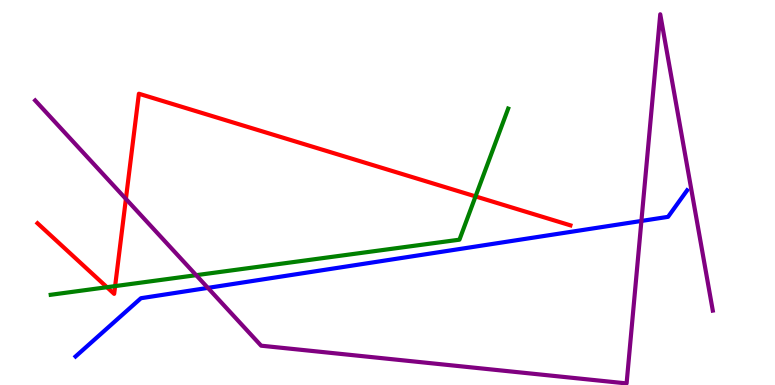[{'lines': ['blue', 'red'], 'intersections': []}, {'lines': ['green', 'red'], 'intersections': [{'x': 1.38, 'y': 2.54}, {'x': 1.49, 'y': 2.57}, {'x': 6.14, 'y': 4.9}]}, {'lines': ['purple', 'red'], 'intersections': [{'x': 1.62, 'y': 4.83}]}, {'lines': ['blue', 'green'], 'intersections': []}, {'lines': ['blue', 'purple'], 'intersections': [{'x': 2.68, 'y': 2.52}, {'x': 8.28, 'y': 4.26}]}, {'lines': ['green', 'purple'], 'intersections': [{'x': 2.53, 'y': 2.85}]}]